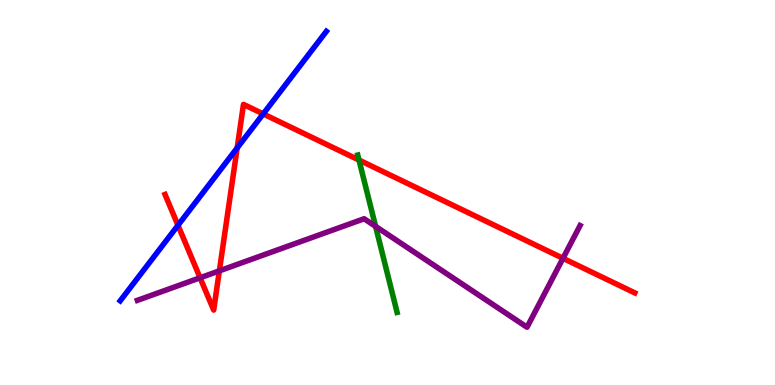[{'lines': ['blue', 'red'], 'intersections': [{'x': 2.3, 'y': 4.15}, {'x': 3.06, 'y': 6.16}, {'x': 3.4, 'y': 7.04}]}, {'lines': ['green', 'red'], 'intersections': [{'x': 4.63, 'y': 5.84}]}, {'lines': ['purple', 'red'], 'intersections': [{'x': 2.58, 'y': 2.78}, {'x': 2.83, 'y': 2.96}, {'x': 7.26, 'y': 3.29}]}, {'lines': ['blue', 'green'], 'intersections': []}, {'lines': ['blue', 'purple'], 'intersections': []}, {'lines': ['green', 'purple'], 'intersections': [{'x': 4.85, 'y': 4.12}]}]